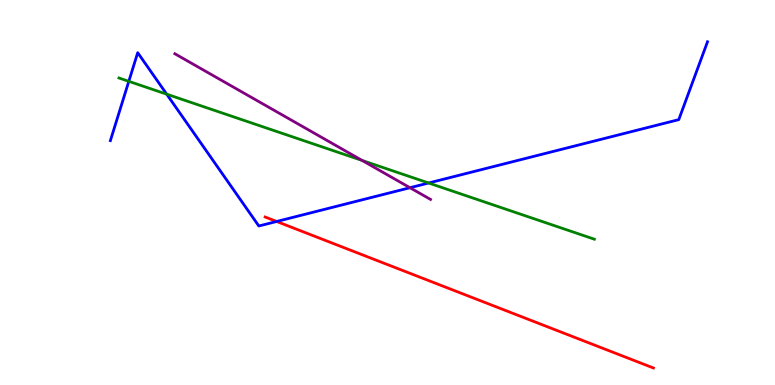[{'lines': ['blue', 'red'], 'intersections': [{'x': 3.57, 'y': 4.25}]}, {'lines': ['green', 'red'], 'intersections': []}, {'lines': ['purple', 'red'], 'intersections': []}, {'lines': ['blue', 'green'], 'intersections': [{'x': 1.66, 'y': 7.89}, {'x': 2.15, 'y': 7.55}, {'x': 5.53, 'y': 5.25}]}, {'lines': ['blue', 'purple'], 'intersections': [{'x': 5.29, 'y': 5.12}]}, {'lines': ['green', 'purple'], 'intersections': [{'x': 4.67, 'y': 5.83}]}]